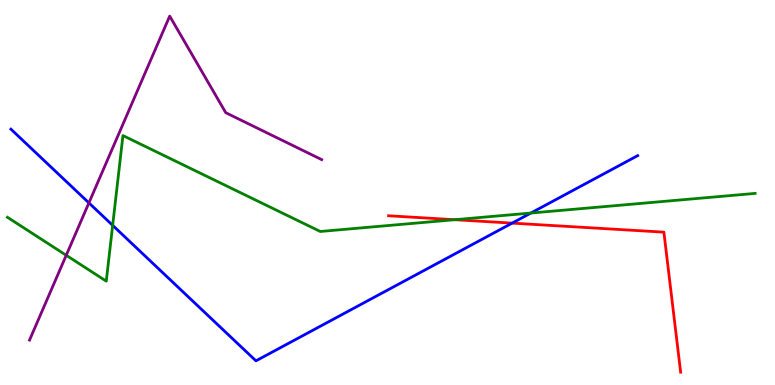[{'lines': ['blue', 'red'], 'intersections': [{'x': 6.61, 'y': 4.2}]}, {'lines': ['green', 'red'], 'intersections': [{'x': 5.87, 'y': 4.29}]}, {'lines': ['purple', 'red'], 'intersections': []}, {'lines': ['blue', 'green'], 'intersections': [{'x': 1.45, 'y': 4.15}, {'x': 6.85, 'y': 4.47}]}, {'lines': ['blue', 'purple'], 'intersections': [{'x': 1.15, 'y': 4.73}]}, {'lines': ['green', 'purple'], 'intersections': [{'x': 0.855, 'y': 3.37}]}]